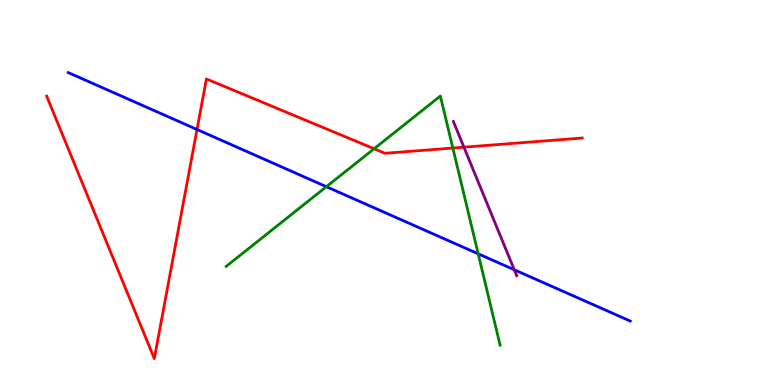[{'lines': ['blue', 'red'], 'intersections': [{'x': 2.54, 'y': 6.64}]}, {'lines': ['green', 'red'], 'intersections': [{'x': 4.83, 'y': 6.14}, {'x': 5.84, 'y': 6.15}]}, {'lines': ['purple', 'red'], 'intersections': [{'x': 5.99, 'y': 6.18}]}, {'lines': ['blue', 'green'], 'intersections': [{'x': 4.21, 'y': 5.15}, {'x': 6.17, 'y': 3.41}]}, {'lines': ['blue', 'purple'], 'intersections': [{'x': 6.64, 'y': 2.99}]}, {'lines': ['green', 'purple'], 'intersections': []}]